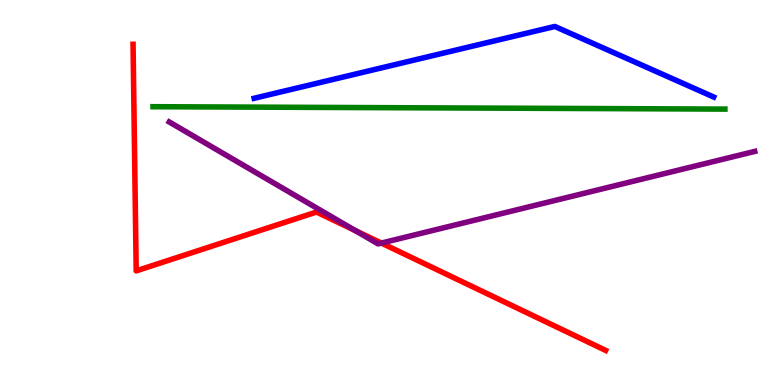[{'lines': ['blue', 'red'], 'intersections': []}, {'lines': ['green', 'red'], 'intersections': []}, {'lines': ['purple', 'red'], 'intersections': [{'x': 4.58, 'y': 4.01}, {'x': 4.92, 'y': 3.69}]}, {'lines': ['blue', 'green'], 'intersections': []}, {'lines': ['blue', 'purple'], 'intersections': []}, {'lines': ['green', 'purple'], 'intersections': []}]